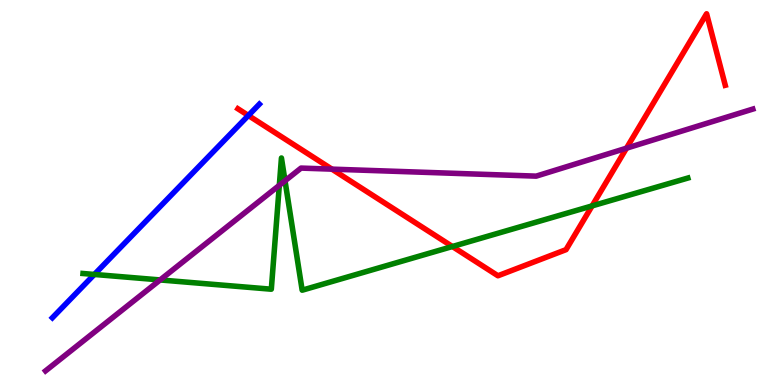[{'lines': ['blue', 'red'], 'intersections': [{'x': 3.2, 'y': 7.0}]}, {'lines': ['green', 'red'], 'intersections': [{'x': 5.84, 'y': 3.6}, {'x': 7.64, 'y': 4.65}]}, {'lines': ['purple', 'red'], 'intersections': [{'x': 4.28, 'y': 5.61}, {'x': 8.08, 'y': 6.15}]}, {'lines': ['blue', 'green'], 'intersections': [{'x': 1.22, 'y': 2.87}]}, {'lines': ['blue', 'purple'], 'intersections': []}, {'lines': ['green', 'purple'], 'intersections': [{'x': 2.07, 'y': 2.73}, {'x': 3.6, 'y': 5.19}, {'x': 3.68, 'y': 5.3}]}]